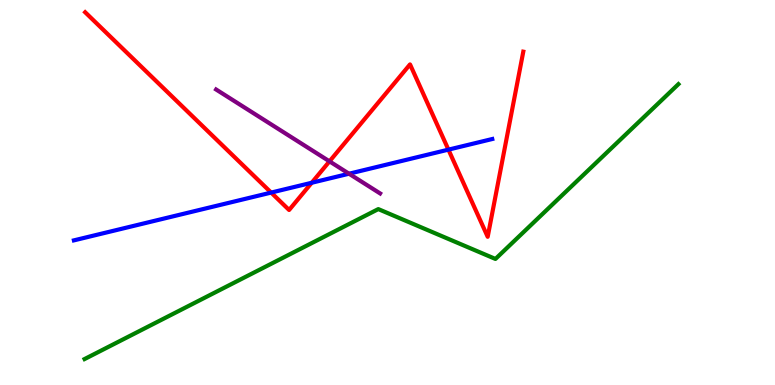[{'lines': ['blue', 'red'], 'intersections': [{'x': 3.5, 'y': 5.0}, {'x': 4.02, 'y': 5.25}, {'x': 5.79, 'y': 6.11}]}, {'lines': ['green', 'red'], 'intersections': []}, {'lines': ['purple', 'red'], 'intersections': [{'x': 4.25, 'y': 5.81}]}, {'lines': ['blue', 'green'], 'intersections': []}, {'lines': ['blue', 'purple'], 'intersections': [{'x': 4.5, 'y': 5.49}]}, {'lines': ['green', 'purple'], 'intersections': []}]